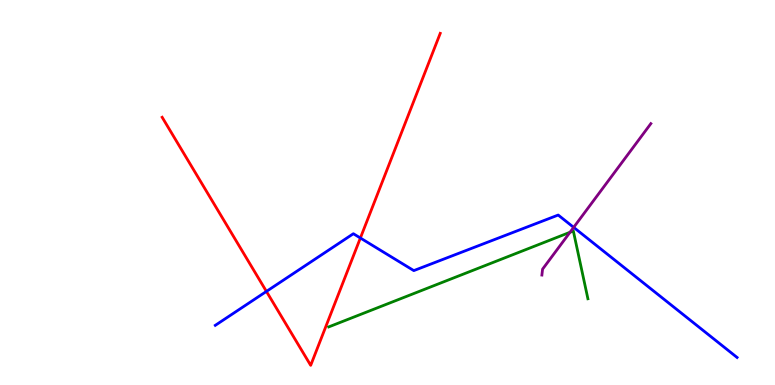[{'lines': ['blue', 'red'], 'intersections': [{'x': 3.44, 'y': 2.43}, {'x': 4.65, 'y': 3.82}]}, {'lines': ['green', 'red'], 'intersections': []}, {'lines': ['purple', 'red'], 'intersections': []}, {'lines': ['blue', 'green'], 'intersections': []}, {'lines': ['blue', 'purple'], 'intersections': [{'x': 7.4, 'y': 4.09}]}, {'lines': ['green', 'purple'], 'intersections': [{'x': 7.35, 'y': 3.97}]}]